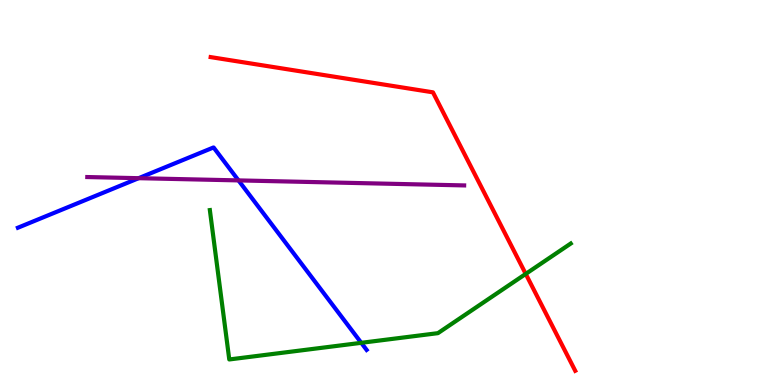[{'lines': ['blue', 'red'], 'intersections': []}, {'lines': ['green', 'red'], 'intersections': [{'x': 6.78, 'y': 2.89}]}, {'lines': ['purple', 'red'], 'intersections': []}, {'lines': ['blue', 'green'], 'intersections': [{'x': 4.66, 'y': 1.1}]}, {'lines': ['blue', 'purple'], 'intersections': [{'x': 1.79, 'y': 5.37}, {'x': 3.08, 'y': 5.31}]}, {'lines': ['green', 'purple'], 'intersections': []}]